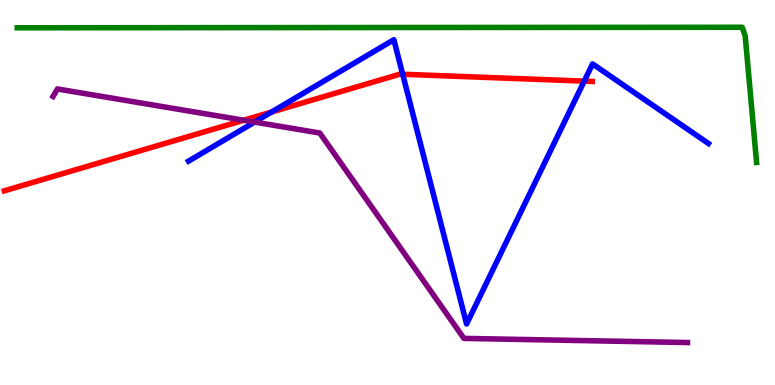[{'lines': ['blue', 'red'], 'intersections': [{'x': 3.5, 'y': 7.09}, {'x': 5.2, 'y': 8.07}, {'x': 7.54, 'y': 7.89}]}, {'lines': ['green', 'red'], 'intersections': []}, {'lines': ['purple', 'red'], 'intersections': [{'x': 3.14, 'y': 6.88}]}, {'lines': ['blue', 'green'], 'intersections': []}, {'lines': ['blue', 'purple'], 'intersections': [{'x': 3.28, 'y': 6.83}]}, {'lines': ['green', 'purple'], 'intersections': []}]